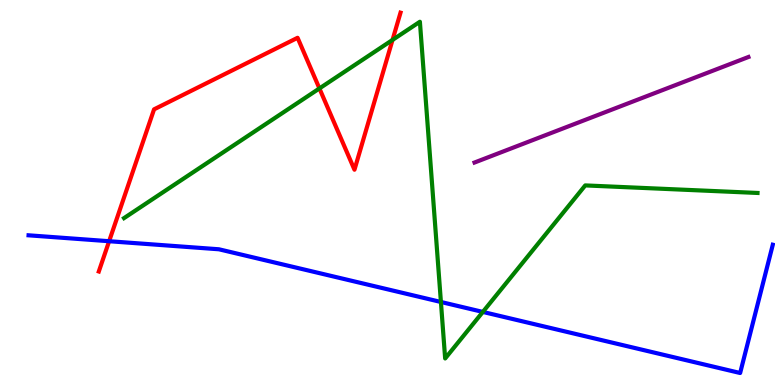[{'lines': ['blue', 'red'], 'intersections': [{'x': 1.41, 'y': 3.73}]}, {'lines': ['green', 'red'], 'intersections': [{'x': 4.12, 'y': 7.7}, {'x': 5.06, 'y': 8.96}]}, {'lines': ['purple', 'red'], 'intersections': []}, {'lines': ['blue', 'green'], 'intersections': [{'x': 5.69, 'y': 2.16}, {'x': 6.23, 'y': 1.9}]}, {'lines': ['blue', 'purple'], 'intersections': []}, {'lines': ['green', 'purple'], 'intersections': []}]